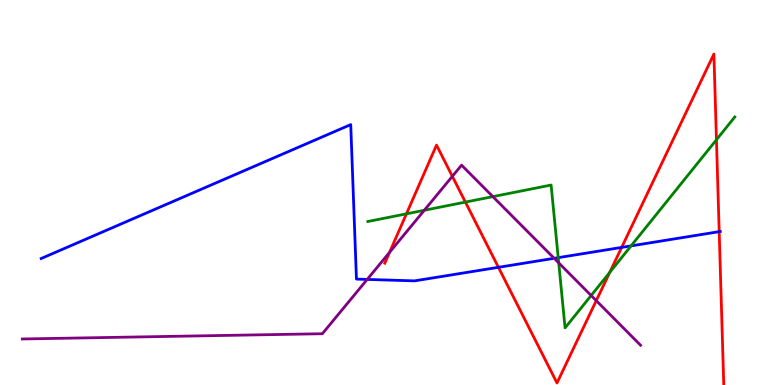[{'lines': ['blue', 'red'], 'intersections': [{'x': 6.43, 'y': 3.06}, {'x': 8.02, 'y': 3.57}, {'x': 9.28, 'y': 3.98}]}, {'lines': ['green', 'red'], 'intersections': [{'x': 5.24, 'y': 4.45}, {'x': 6.01, 'y': 4.75}, {'x': 7.87, 'y': 2.92}, {'x': 9.24, 'y': 6.37}]}, {'lines': ['purple', 'red'], 'intersections': [{'x': 5.03, 'y': 3.45}, {'x': 5.84, 'y': 5.42}, {'x': 7.69, 'y': 2.19}]}, {'lines': ['blue', 'green'], 'intersections': [{'x': 7.2, 'y': 3.31}, {'x': 8.14, 'y': 3.61}]}, {'lines': ['blue', 'purple'], 'intersections': [{'x': 4.74, 'y': 2.74}, {'x': 7.15, 'y': 3.29}]}, {'lines': ['green', 'purple'], 'intersections': [{'x': 5.47, 'y': 4.54}, {'x': 6.36, 'y': 4.89}, {'x': 7.21, 'y': 3.17}, {'x': 7.63, 'y': 2.32}]}]